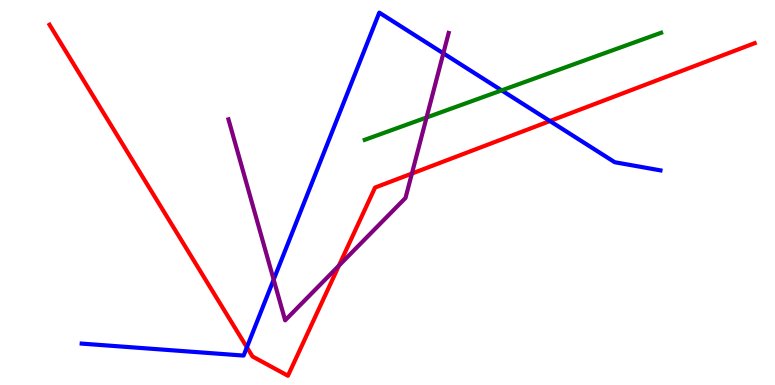[{'lines': ['blue', 'red'], 'intersections': [{'x': 3.19, 'y': 0.98}, {'x': 7.1, 'y': 6.86}]}, {'lines': ['green', 'red'], 'intersections': []}, {'lines': ['purple', 'red'], 'intersections': [{'x': 4.37, 'y': 3.1}, {'x': 5.31, 'y': 5.49}]}, {'lines': ['blue', 'green'], 'intersections': [{'x': 6.47, 'y': 7.65}]}, {'lines': ['blue', 'purple'], 'intersections': [{'x': 3.53, 'y': 2.74}, {'x': 5.72, 'y': 8.61}]}, {'lines': ['green', 'purple'], 'intersections': [{'x': 5.5, 'y': 6.95}]}]